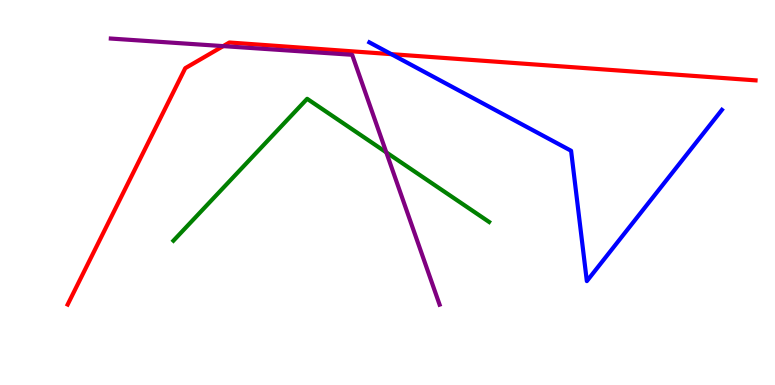[{'lines': ['blue', 'red'], 'intersections': [{'x': 5.05, 'y': 8.59}]}, {'lines': ['green', 'red'], 'intersections': []}, {'lines': ['purple', 'red'], 'intersections': [{'x': 2.88, 'y': 8.8}]}, {'lines': ['blue', 'green'], 'intersections': []}, {'lines': ['blue', 'purple'], 'intersections': []}, {'lines': ['green', 'purple'], 'intersections': [{'x': 4.98, 'y': 6.04}]}]